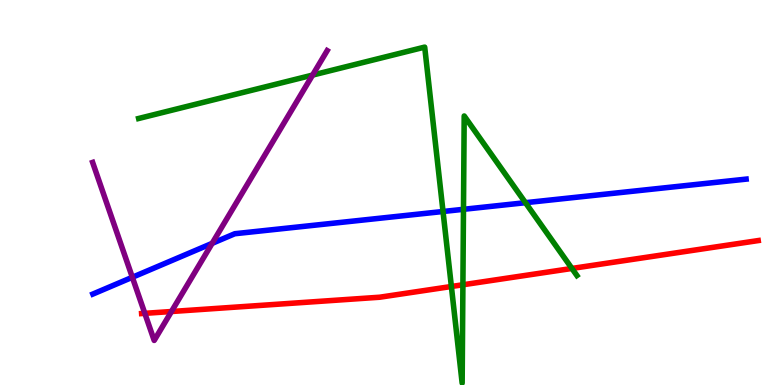[{'lines': ['blue', 'red'], 'intersections': []}, {'lines': ['green', 'red'], 'intersections': [{'x': 5.82, 'y': 2.56}, {'x': 5.97, 'y': 2.6}, {'x': 7.38, 'y': 3.03}]}, {'lines': ['purple', 'red'], 'intersections': [{'x': 1.87, 'y': 1.86}, {'x': 2.21, 'y': 1.91}]}, {'lines': ['blue', 'green'], 'intersections': [{'x': 5.72, 'y': 4.51}, {'x': 5.98, 'y': 4.56}, {'x': 6.78, 'y': 4.74}]}, {'lines': ['blue', 'purple'], 'intersections': [{'x': 1.71, 'y': 2.8}, {'x': 2.74, 'y': 3.68}]}, {'lines': ['green', 'purple'], 'intersections': [{'x': 4.03, 'y': 8.05}]}]